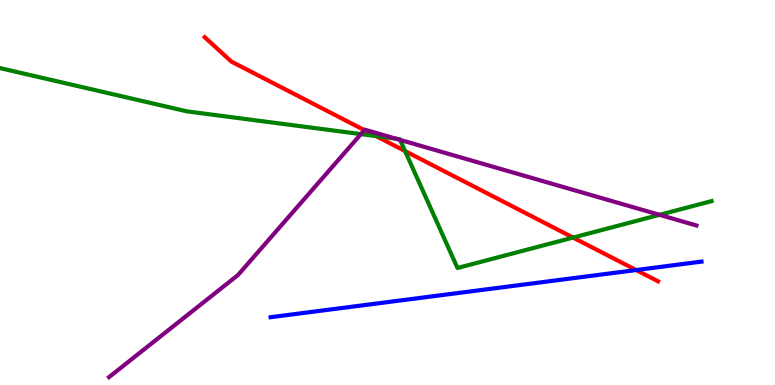[{'lines': ['blue', 'red'], 'intersections': [{'x': 8.21, 'y': 2.99}]}, {'lines': ['green', 'red'], 'intersections': [{'x': 4.85, 'y': 6.47}, {'x': 5.23, 'y': 6.08}, {'x': 7.39, 'y': 3.83}]}, {'lines': ['purple', 'red'], 'intersections': [{'x': 4.7, 'y': 6.62}]}, {'lines': ['blue', 'green'], 'intersections': []}, {'lines': ['blue', 'purple'], 'intersections': []}, {'lines': ['green', 'purple'], 'intersections': [{'x': 4.66, 'y': 6.52}, {'x': 5.11, 'y': 6.4}, {'x': 5.16, 'y': 6.37}, {'x': 8.51, 'y': 4.42}]}]